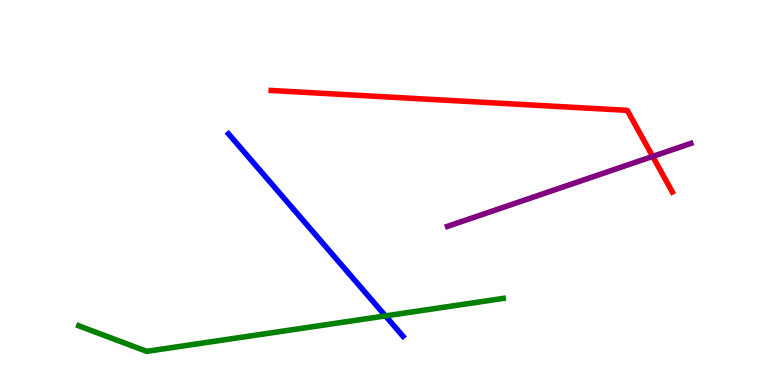[{'lines': ['blue', 'red'], 'intersections': []}, {'lines': ['green', 'red'], 'intersections': []}, {'lines': ['purple', 'red'], 'intersections': [{'x': 8.42, 'y': 5.94}]}, {'lines': ['blue', 'green'], 'intersections': [{'x': 4.97, 'y': 1.79}]}, {'lines': ['blue', 'purple'], 'intersections': []}, {'lines': ['green', 'purple'], 'intersections': []}]